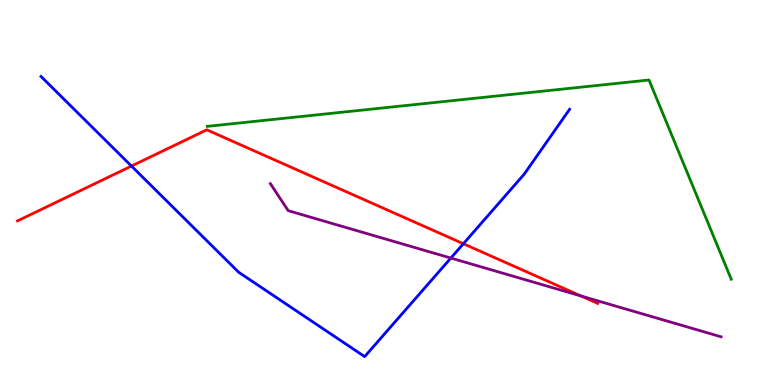[{'lines': ['blue', 'red'], 'intersections': [{'x': 1.7, 'y': 5.69}, {'x': 5.98, 'y': 3.67}]}, {'lines': ['green', 'red'], 'intersections': []}, {'lines': ['purple', 'red'], 'intersections': [{'x': 7.5, 'y': 2.31}]}, {'lines': ['blue', 'green'], 'intersections': []}, {'lines': ['blue', 'purple'], 'intersections': [{'x': 5.82, 'y': 3.3}]}, {'lines': ['green', 'purple'], 'intersections': []}]